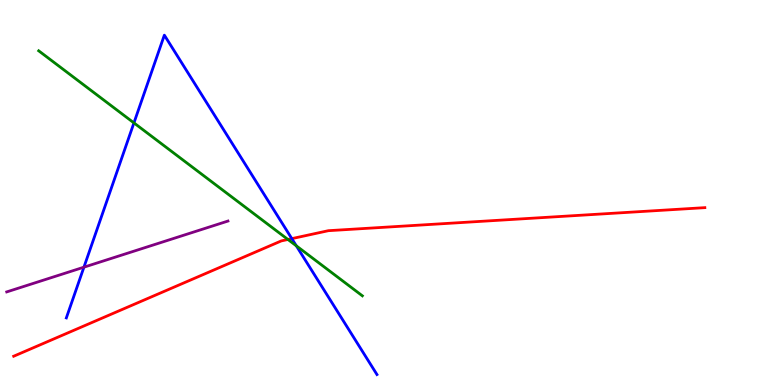[{'lines': ['blue', 'red'], 'intersections': [{'x': 3.77, 'y': 3.8}]}, {'lines': ['green', 'red'], 'intersections': [{'x': 3.72, 'y': 3.78}]}, {'lines': ['purple', 'red'], 'intersections': []}, {'lines': ['blue', 'green'], 'intersections': [{'x': 1.73, 'y': 6.81}, {'x': 3.82, 'y': 3.61}]}, {'lines': ['blue', 'purple'], 'intersections': [{'x': 1.08, 'y': 3.06}]}, {'lines': ['green', 'purple'], 'intersections': []}]